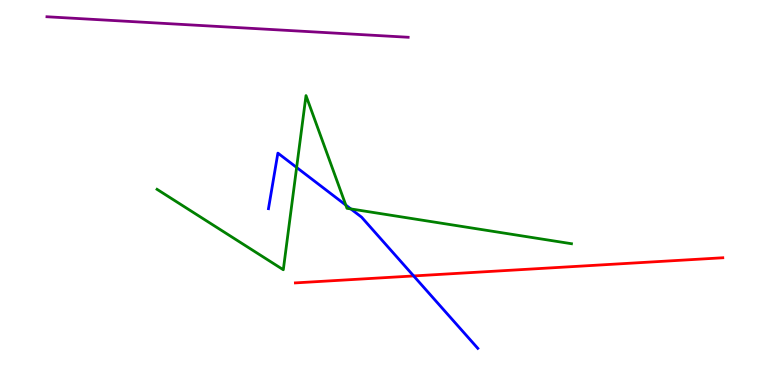[{'lines': ['blue', 'red'], 'intersections': [{'x': 5.34, 'y': 2.83}]}, {'lines': ['green', 'red'], 'intersections': []}, {'lines': ['purple', 'red'], 'intersections': []}, {'lines': ['blue', 'green'], 'intersections': [{'x': 3.83, 'y': 5.65}, {'x': 4.46, 'y': 4.67}, {'x': 4.53, 'y': 4.57}]}, {'lines': ['blue', 'purple'], 'intersections': []}, {'lines': ['green', 'purple'], 'intersections': []}]